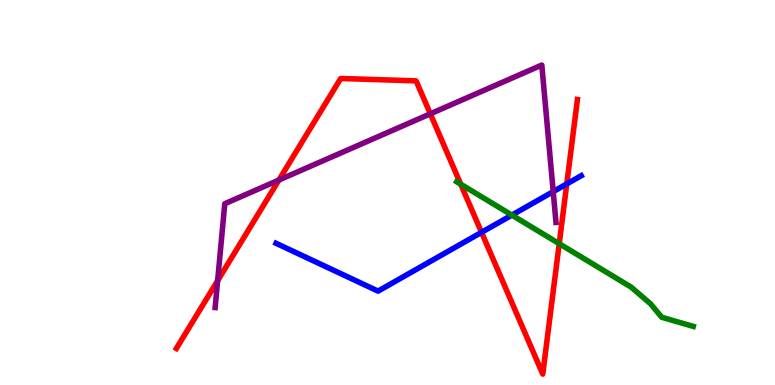[{'lines': ['blue', 'red'], 'intersections': [{'x': 6.21, 'y': 3.97}, {'x': 7.31, 'y': 5.22}]}, {'lines': ['green', 'red'], 'intersections': [{'x': 5.95, 'y': 5.21}, {'x': 7.22, 'y': 3.67}]}, {'lines': ['purple', 'red'], 'intersections': [{'x': 2.81, 'y': 2.71}, {'x': 3.6, 'y': 5.32}, {'x': 5.55, 'y': 7.04}]}, {'lines': ['blue', 'green'], 'intersections': [{'x': 6.6, 'y': 4.41}]}, {'lines': ['blue', 'purple'], 'intersections': [{'x': 7.14, 'y': 5.02}]}, {'lines': ['green', 'purple'], 'intersections': []}]